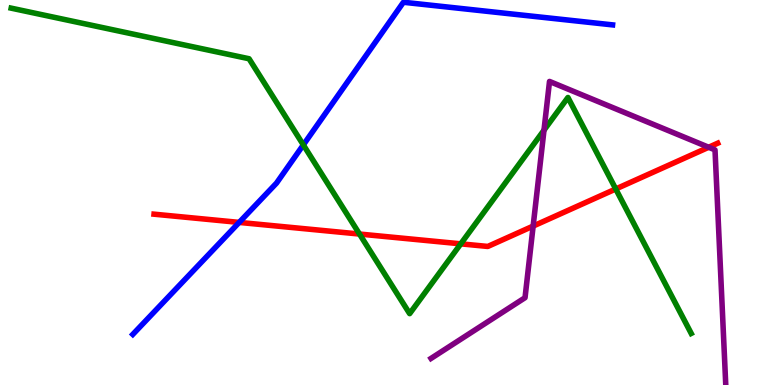[{'lines': ['blue', 'red'], 'intersections': [{'x': 3.09, 'y': 4.22}]}, {'lines': ['green', 'red'], 'intersections': [{'x': 4.64, 'y': 3.92}, {'x': 5.95, 'y': 3.67}, {'x': 7.95, 'y': 5.09}]}, {'lines': ['purple', 'red'], 'intersections': [{'x': 6.88, 'y': 4.13}, {'x': 9.14, 'y': 6.18}]}, {'lines': ['blue', 'green'], 'intersections': [{'x': 3.91, 'y': 6.24}]}, {'lines': ['blue', 'purple'], 'intersections': []}, {'lines': ['green', 'purple'], 'intersections': [{'x': 7.02, 'y': 6.62}]}]